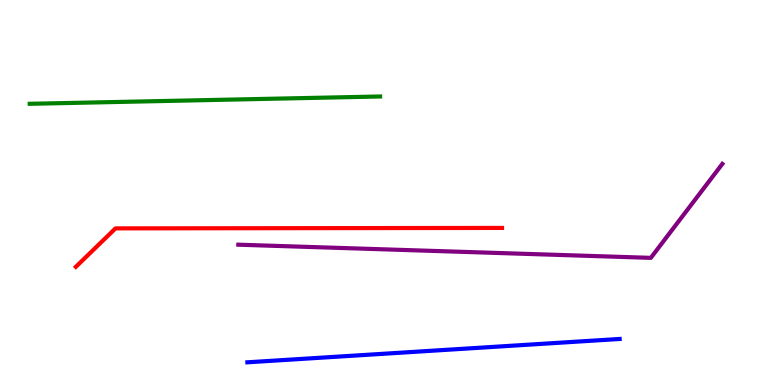[{'lines': ['blue', 'red'], 'intersections': []}, {'lines': ['green', 'red'], 'intersections': []}, {'lines': ['purple', 'red'], 'intersections': []}, {'lines': ['blue', 'green'], 'intersections': []}, {'lines': ['blue', 'purple'], 'intersections': []}, {'lines': ['green', 'purple'], 'intersections': []}]